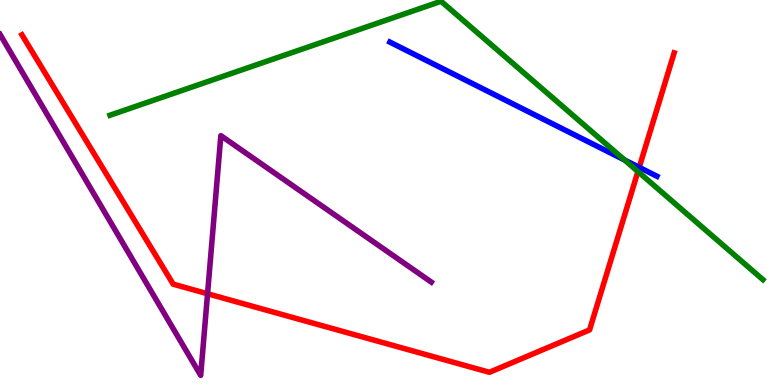[{'lines': ['blue', 'red'], 'intersections': [{'x': 8.25, 'y': 5.65}]}, {'lines': ['green', 'red'], 'intersections': [{'x': 8.23, 'y': 5.54}]}, {'lines': ['purple', 'red'], 'intersections': [{'x': 2.68, 'y': 2.37}]}, {'lines': ['blue', 'green'], 'intersections': [{'x': 8.06, 'y': 5.84}]}, {'lines': ['blue', 'purple'], 'intersections': []}, {'lines': ['green', 'purple'], 'intersections': []}]